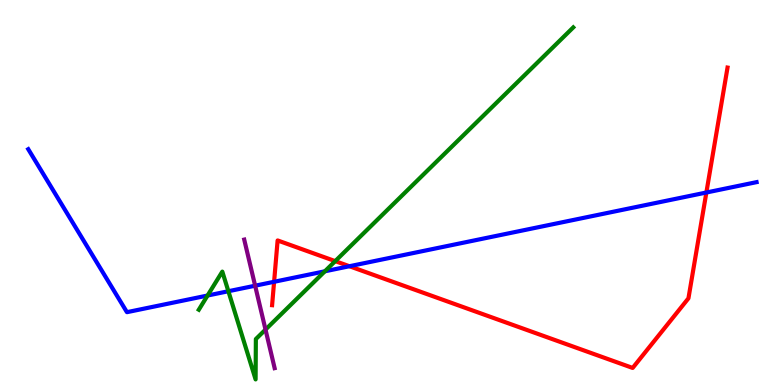[{'lines': ['blue', 'red'], 'intersections': [{'x': 3.54, 'y': 2.68}, {'x': 4.51, 'y': 3.08}, {'x': 9.11, 'y': 5.0}]}, {'lines': ['green', 'red'], 'intersections': [{'x': 4.33, 'y': 3.22}]}, {'lines': ['purple', 'red'], 'intersections': []}, {'lines': ['blue', 'green'], 'intersections': [{'x': 2.68, 'y': 2.32}, {'x': 2.95, 'y': 2.44}, {'x': 4.19, 'y': 2.95}]}, {'lines': ['blue', 'purple'], 'intersections': [{'x': 3.29, 'y': 2.58}]}, {'lines': ['green', 'purple'], 'intersections': [{'x': 3.43, 'y': 1.44}]}]